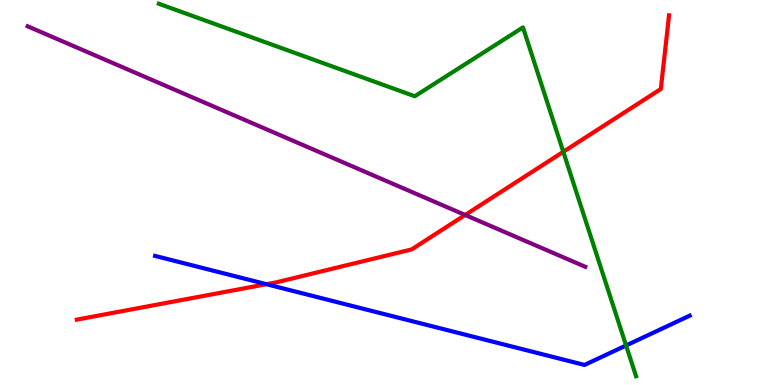[{'lines': ['blue', 'red'], 'intersections': [{'x': 3.44, 'y': 2.62}]}, {'lines': ['green', 'red'], 'intersections': [{'x': 7.27, 'y': 6.06}]}, {'lines': ['purple', 'red'], 'intersections': [{'x': 6.0, 'y': 4.42}]}, {'lines': ['blue', 'green'], 'intersections': [{'x': 8.08, 'y': 1.03}]}, {'lines': ['blue', 'purple'], 'intersections': []}, {'lines': ['green', 'purple'], 'intersections': []}]